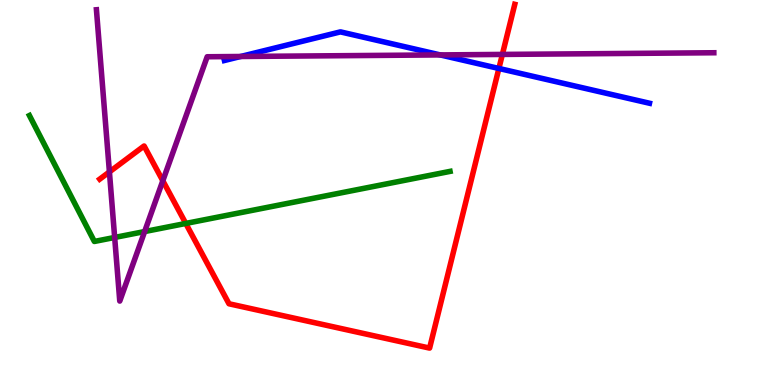[{'lines': ['blue', 'red'], 'intersections': [{'x': 6.44, 'y': 8.22}]}, {'lines': ['green', 'red'], 'intersections': [{'x': 2.4, 'y': 4.2}]}, {'lines': ['purple', 'red'], 'intersections': [{'x': 1.41, 'y': 5.53}, {'x': 2.1, 'y': 5.31}, {'x': 6.48, 'y': 8.59}]}, {'lines': ['blue', 'green'], 'intersections': []}, {'lines': ['blue', 'purple'], 'intersections': [{'x': 3.11, 'y': 8.53}, {'x': 5.68, 'y': 8.57}]}, {'lines': ['green', 'purple'], 'intersections': [{'x': 1.48, 'y': 3.83}, {'x': 1.87, 'y': 3.99}]}]